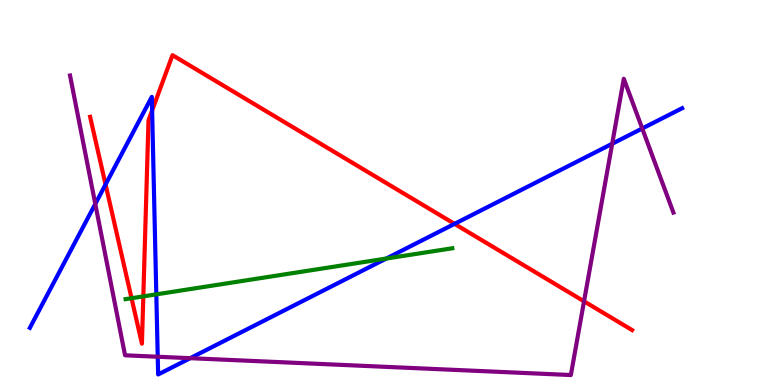[{'lines': ['blue', 'red'], 'intersections': [{'x': 1.36, 'y': 5.21}, {'x': 1.96, 'y': 7.13}, {'x': 5.86, 'y': 4.19}]}, {'lines': ['green', 'red'], 'intersections': [{'x': 1.7, 'y': 2.25}, {'x': 1.85, 'y': 2.3}]}, {'lines': ['purple', 'red'], 'intersections': [{'x': 7.54, 'y': 2.17}]}, {'lines': ['blue', 'green'], 'intersections': [{'x': 2.02, 'y': 2.35}, {'x': 4.98, 'y': 3.28}]}, {'lines': ['blue', 'purple'], 'intersections': [{'x': 1.23, 'y': 4.7}, {'x': 2.04, 'y': 0.734}, {'x': 2.45, 'y': 0.697}, {'x': 7.9, 'y': 6.27}, {'x': 8.29, 'y': 6.66}]}, {'lines': ['green', 'purple'], 'intersections': []}]